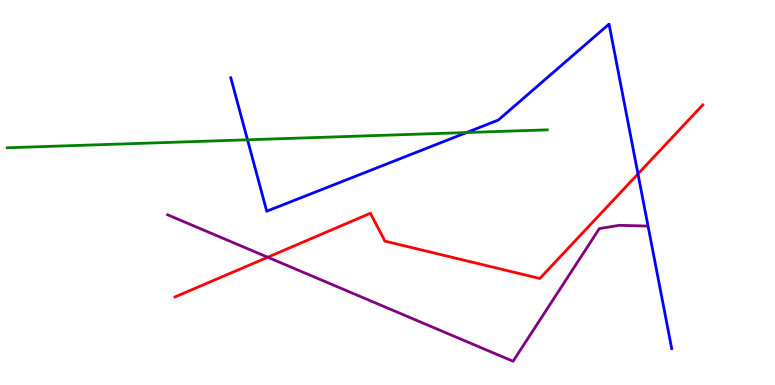[{'lines': ['blue', 'red'], 'intersections': [{'x': 8.23, 'y': 5.48}]}, {'lines': ['green', 'red'], 'intersections': []}, {'lines': ['purple', 'red'], 'intersections': [{'x': 3.45, 'y': 3.32}]}, {'lines': ['blue', 'green'], 'intersections': [{'x': 3.19, 'y': 6.37}, {'x': 6.02, 'y': 6.56}]}, {'lines': ['blue', 'purple'], 'intersections': []}, {'lines': ['green', 'purple'], 'intersections': []}]